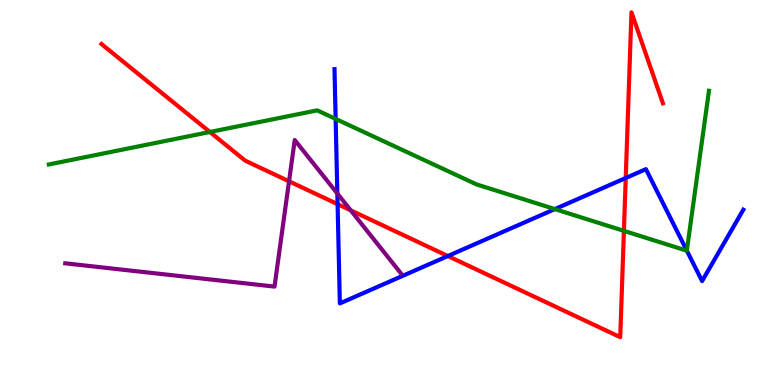[{'lines': ['blue', 'red'], 'intersections': [{'x': 4.36, 'y': 4.7}, {'x': 5.78, 'y': 3.35}, {'x': 8.07, 'y': 5.38}]}, {'lines': ['green', 'red'], 'intersections': [{'x': 2.71, 'y': 6.57}, {'x': 8.05, 'y': 4.0}]}, {'lines': ['purple', 'red'], 'intersections': [{'x': 3.73, 'y': 5.29}, {'x': 4.53, 'y': 4.54}]}, {'lines': ['blue', 'green'], 'intersections': [{'x': 4.33, 'y': 6.91}, {'x': 7.16, 'y': 4.57}, {'x': 8.86, 'y': 3.49}]}, {'lines': ['blue', 'purple'], 'intersections': [{'x': 4.35, 'y': 4.97}]}, {'lines': ['green', 'purple'], 'intersections': []}]